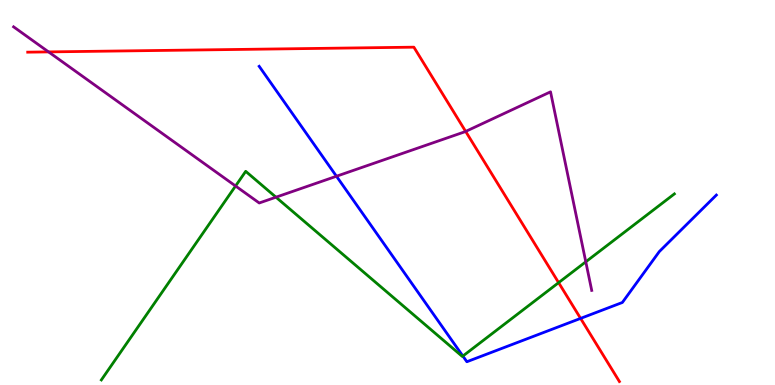[{'lines': ['blue', 'red'], 'intersections': [{'x': 7.49, 'y': 1.73}]}, {'lines': ['green', 'red'], 'intersections': [{'x': 7.21, 'y': 2.66}]}, {'lines': ['purple', 'red'], 'intersections': [{'x': 0.626, 'y': 8.65}, {'x': 6.01, 'y': 6.59}]}, {'lines': ['blue', 'green'], 'intersections': [{'x': 5.97, 'y': 0.752}]}, {'lines': ['blue', 'purple'], 'intersections': [{'x': 4.34, 'y': 5.42}]}, {'lines': ['green', 'purple'], 'intersections': [{'x': 3.04, 'y': 5.17}, {'x': 3.56, 'y': 4.88}, {'x': 7.56, 'y': 3.2}]}]